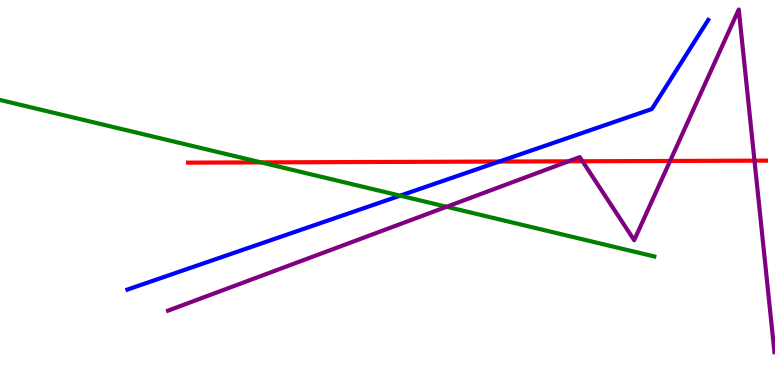[{'lines': ['blue', 'red'], 'intersections': [{'x': 6.44, 'y': 5.8}]}, {'lines': ['green', 'red'], 'intersections': [{'x': 3.37, 'y': 5.78}]}, {'lines': ['purple', 'red'], 'intersections': [{'x': 7.34, 'y': 5.81}, {'x': 7.52, 'y': 5.81}, {'x': 8.65, 'y': 5.82}, {'x': 9.74, 'y': 5.83}]}, {'lines': ['blue', 'green'], 'intersections': [{'x': 5.16, 'y': 4.92}]}, {'lines': ['blue', 'purple'], 'intersections': []}, {'lines': ['green', 'purple'], 'intersections': [{'x': 5.76, 'y': 4.63}]}]